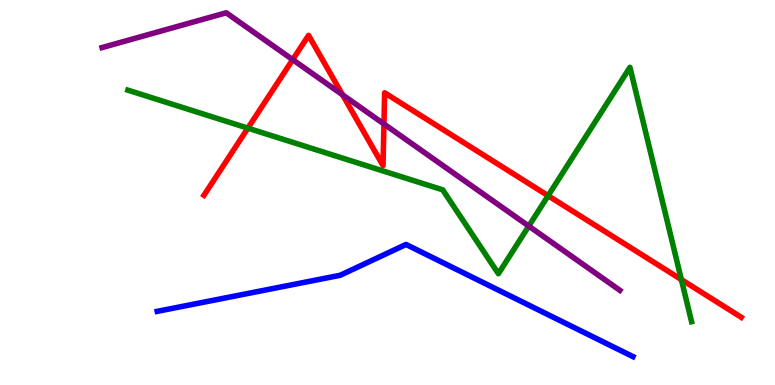[{'lines': ['blue', 'red'], 'intersections': []}, {'lines': ['green', 'red'], 'intersections': [{'x': 3.2, 'y': 6.67}, {'x': 7.07, 'y': 4.92}, {'x': 8.79, 'y': 2.74}]}, {'lines': ['purple', 'red'], 'intersections': [{'x': 3.78, 'y': 8.45}, {'x': 4.42, 'y': 7.54}, {'x': 4.95, 'y': 6.78}]}, {'lines': ['blue', 'green'], 'intersections': []}, {'lines': ['blue', 'purple'], 'intersections': []}, {'lines': ['green', 'purple'], 'intersections': [{'x': 6.82, 'y': 4.13}]}]